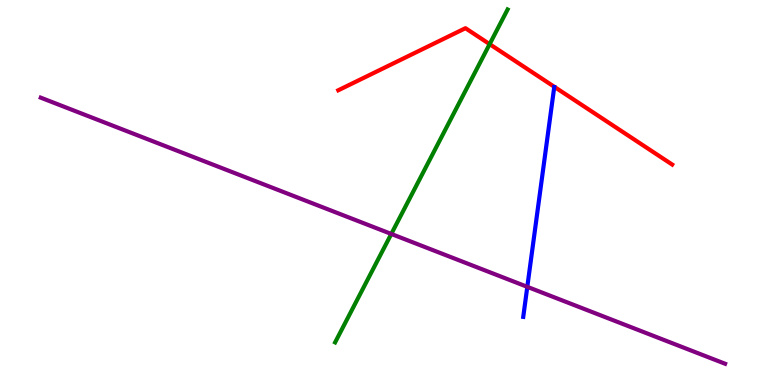[{'lines': ['blue', 'red'], 'intersections': []}, {'lines': ['green', 'red'], 'intersections': [{'x': 6.32, 'y': 8.85}]}, {'lines': ['purple', 'red'], 'intersections': []}, {'lines': ['blue', 'green'], 'intersections': []}, {'lines': ['blue', 'purple'], 'intersections': [{'x': 6.8, 'y': 2.55}]}, {'lines': ['green', 'purple'], 'intersections': [{'x': 5.05, 'y': 3.92}]}]